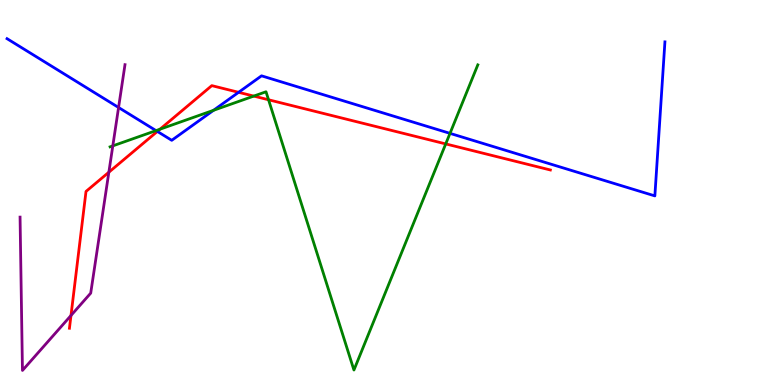[{'lines': ['blue', 'red'], 'intersections': [{'x': 2.03, 'y': 6.59}, {'x': 3.08, 'y': 7.6}]}, {'lines': ['green', 'red'], 'intersections': [{'x': 2.06, 'y': 6.64}, {'x': 3.27, 'y': 7.5}, {'x': 3.47, 'y': 7.41}, {'x': 5.75, 'y': 6.26}]}, {'lines': ['purple', 'red'], 'intersections': [{'x': 0.916, 'y': 1.81}, {'x': 1.4, 'y': 5.53}]}, {'lines': ['blue', 'green'], 'intersections': [{'x': 2.01, 'y': 6.61}, {'x': 2.76, 'y': 7.13}, {'x': 5.81, 'y': 6.54}]}, {'lines': ['blue', 'purple'], 'intersections': [{'x': 1.53, 'y': 7.21}]}, {'lines': ['green', 'purple'], 'intersections': [{'x': 1.46, 'y': 6.21}]}]